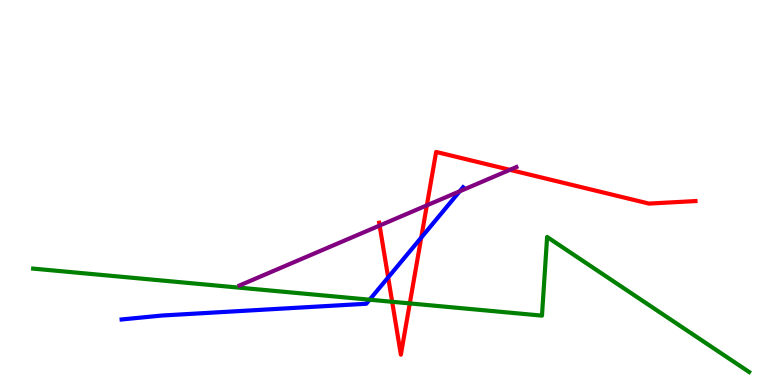[{'lines': ['blue', 'red'], 'intersections': [{'x': 5.01, 'y': 2.79}, {'x': 5.44, 'y': 3.83}]}, {'lines': ['green', 'red'], 'intersections': [{'x': 5.06, 'y': 2.16}, {'x': 5.29, 'y': 2.12}]}, {'lines': ['purple', 'red'], 'intersections': [{'x': 4.9, 'y': 4.14}, {'x': 5.51, 'y': 4.67}, {'x': 6.58, 'y': 5.59}]}, {'lines': ['blue', 'green'], 'intersections': [{'x': 4.77, 'y': 2.22}]}, {'lines': ['blue', 'purple'], 'intersections': [{'x': 5.93, 'y': 5.03}]}, {'lines': ['green', 'purple'], 'intersections': []}]